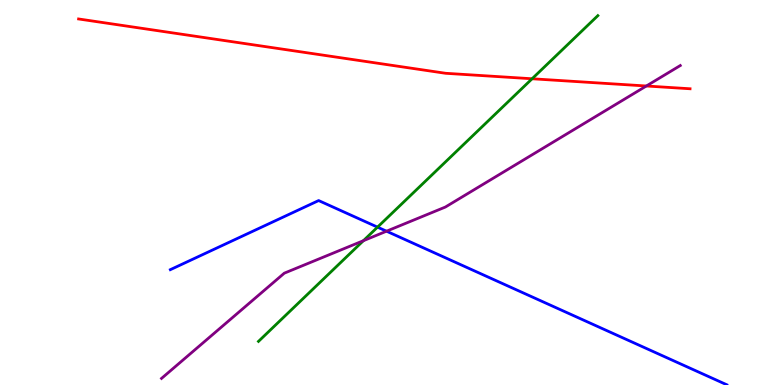[{'lines': ['blue', 'red'], 'intersections': []}, {'lines': ['green', 'red'], 'intersections': [{'x': 6.87, 'y': 7.95}]}, {'lines': ['purple', 'red'], 'intersections': [{'x': 8.34, 'y': 7.77}]}, {'lines': ['blue', 'green'], 'intersections': [{'x': 4.87, 'y': 4.1}]}, {'lines': ['blue', 'purple'], 'intersections': [{'x': 4.99, 'y': 3.99}]}, {'lines': ['green', 'purple'], 'intersections': [{'x': 4.69, 'y': 3.75}]}]